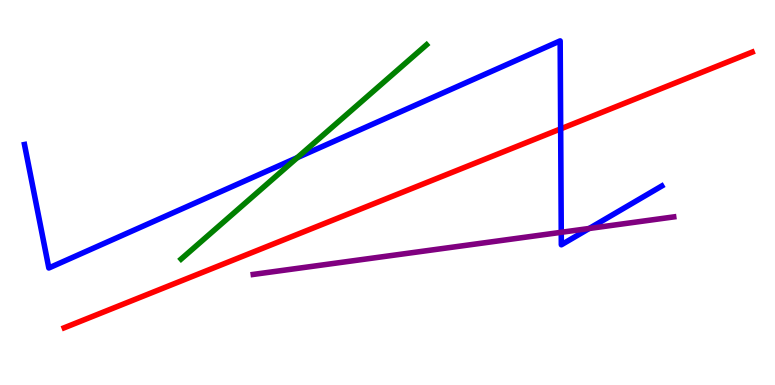[{'lines': ['blue', 'red'], 'intersections': [{'x': 7.23, 'y': 6.65}]}, {'lines': ['green', 'red'], 'intersections': []}, {'lines': ['purple', 'red'], 'intersections': []}, {'lines': ['blue', 'green'], 'intersections': [{'x': 3.84, 'y': 5.91}]}, {'lines': ['blue', 'purple'], 'intersections': [{'x': 7.24, 'y': 3.97}, {'x': 7.6, 'y': 4.07}]}, {'lines': ['green', 'purple'], 'intersections': []}]